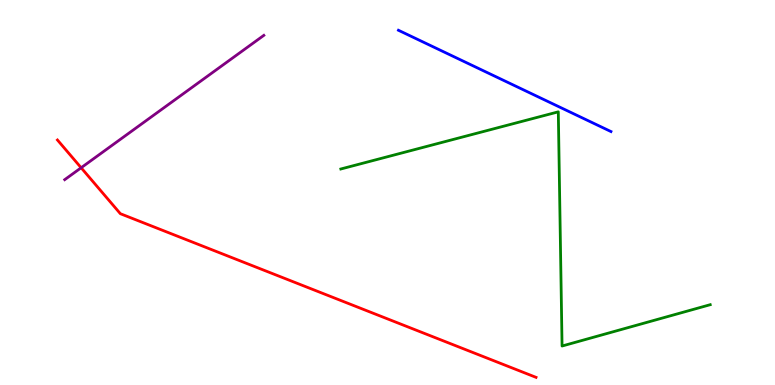[{'lines': ['blue', 'red'], 'intersections': []}, {'lines': ['green', 'red'], 'intersections': []}, {'lines': ['purple', 'red'], 'intersections': [{'x': 1.05, 'y': 5.64}]}, {'lines': ['blue', 'green'], 'intersections': []}, {'lines': ['blue', 'purple'], 'intersections': []}, {'lines': ['green', 'purple'], 'intersections': []}]